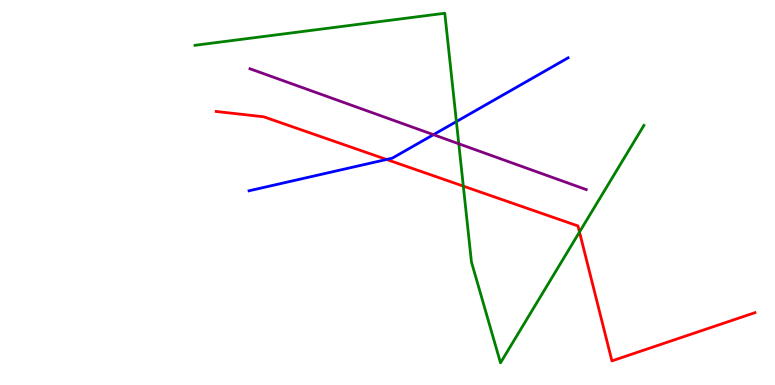[{'lines': ['blue', 'red'], 'intersections': [{'x': 4.99, 'y': 5.86}]}, {'lines': ['green', 'red'], 'intersections': [{'x': 5.98, 'y': 5.17}, {'x': 7.48, 'y': 3.97}]}, {'lines': ['purple', 'red'], 'intersections': []}, {'lines': ['blue', 'green'], 'intersections': [{'x': 5.89, 'y': 6.84}]}, {'lines': ['blue', 'purple'], 'intersections': [{'x': 5.59, 'y': 6.5}]}, {'lines': ['green', 'purple'], 'intersections': [{'x': 5.92, 'y': 6.27}]}]